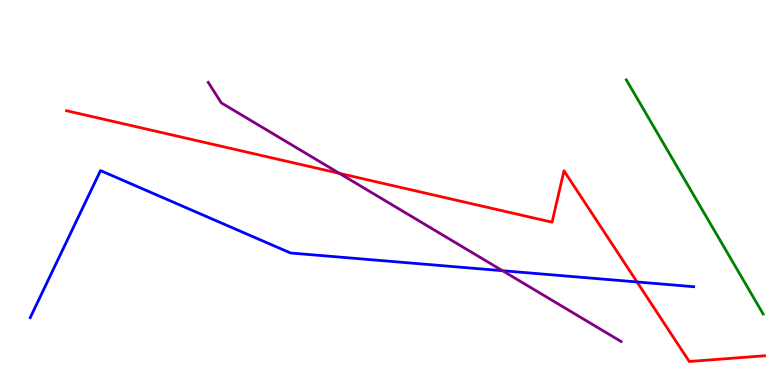[{'lines': ['blue', 'red'], 'intersections': [{'x': 8.22, 'y': 2.68}]}, {'lines': ['green', 'red'], 'intersections': []}, {'lines': ['purple', 'red'], 'intersections': [{'x': 4.38, 'y': 5.5}]}, {'lines': ['blue', 'green'], 'intersections': []}, {'lines': ['blue', 'purple'], 'intersections': [{'x': 6.48, 'y': 2.97}]}, {'lines': ['green', 'purple'], 'intersections': []}]